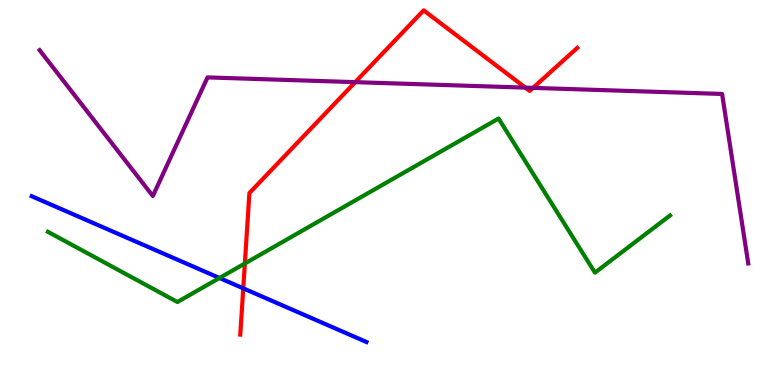[{'lines': ['blue', 'red'], 'intersections': [{'x': 3.14, 'y': 2.51}]}, {'lines': ['green', 'red'], 'intersections': [{'x': 3.16, 'y': 3.16}]}, {'lines': ['purple', 'red'], 'intersections': [{'x': 4.58, 'y': 7.87}, {'x': 6.78, 'y': 7.72}, {'x': 6.88, 'y': 7.72}]}, {'lines': ['blue', 'green'], 'intersections': [{'x': 2.83, 'y': 2.78}]}, {'lines': ['blue', 'purple'], 'intersections': []}, {'lines': ['green', 'purple'], 'intersections': []}]